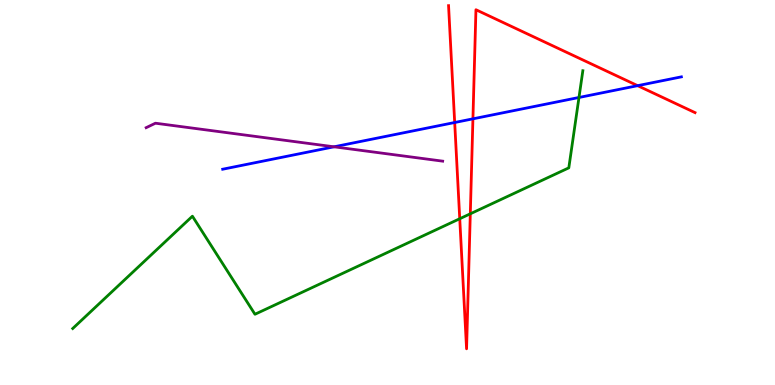[{'lines': ['blue', 'red'], 'intersections': [{'x': 5.87, 'y': 6.82}, {'x': 6.1, 'y': 6.91}, {'x': 8.23, 'y': 7.77}]}, {'lines': ['green', 'red'], 'intersections': [{'x': 5.93, 'y': 4.32}, {'x': 6.07, 'y': 4.45}]}, {'lines': ['purple', 'red'], 'intersections': []}, {'lines': ['blue', 'green'], 'intersections': [{'x': 7.47, 'y': 7.47}]}, {'lines': ['blue', 'purple'], 'intersections': [{'x': 4.31, 'y': 6.19}]}, {'lines': ['green', 'purple'], 'intersections': []}]